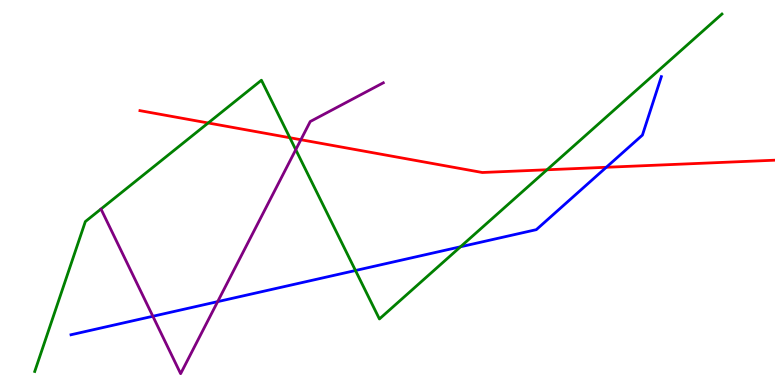[{'lines': ['blue', 'red'], 'intersections': [{'x': 7.82, 'y': 5.66}]}, {'lines': ['green', 'red'], 'intersections': [{'x': 2.69, 'y': 6.81}, {'x': 3.74, 'y': 6.42}, {'x': 7.06, 'y': 5.59}]}, {'lines': ['purple', 'red'], 'intersections': [{'x': 3.88, 'y': 6.37}]}, {'lines': ['blue', 'green'], 'intersections': [{'x': 4.59, 'y': 2.97}, {'x': 5.94, 'y': 3.59}]}, {'lines': ['blue', 'purple'], 'intersections': [{'x': 1.97, 'y': 1.79}, {'x': 2.81, 'y': 2.17}]}, {'lines': ['green', 'purple'], 'intersections': [{'x': 3.82, 'y': 6.11}]}]